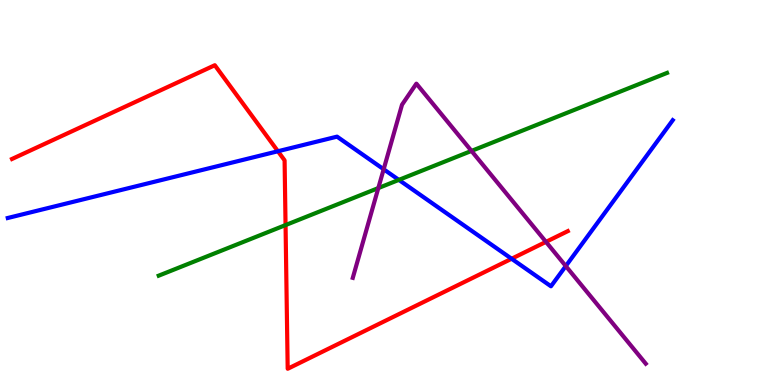[{'lines': ['blue', 'red'], 'intersections': [{'x': 3.59, 'y': 6.07}, {'x': 6.6, 'y': 3.28}]}, {'lines': ['green', 'red'], 'intersections': [{'x': 3.68, 'y': 4.15}]}, {'lines': ['purple', 'red'], 'intersections': [{'x': 7.04, 'y': 3.72}]}, {'lines': ['blue', 'green'], 'intersections': [{'x': 5.15, 'y': 5.33}]}, {'lines': ['blue', 'purple'], 'intersections': [{'x': 4.95, 'y': 5.6}, {'x': 7.3, 'y': 3.09}]}, {'lines': ['green', 'purple'], 'intersections': [{'x': 4.88, 'y': 5.11}, {'x': 6.08, 'y': 6.08}]}]